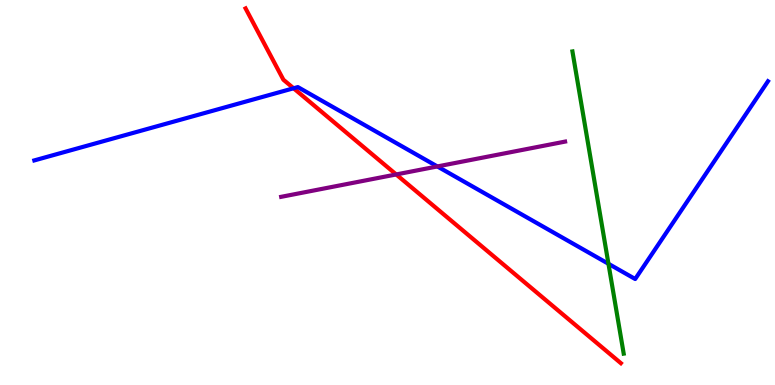[{'lines': ['blue', 'red'], 'intersections': [{'x': 3.79, 'y': 7.71}]}, {'lines': ['green', 'red'], 'intersections': []}, {'lines': ['purple', 'red'], 'intersections': [{'x': 5.11, 'y': 5.47}]}, {'lines': ['blue', 'green'], 'intersections': [{'x': 7.85, 'y': 3.15}]}, {'lines': ['blue', 'purple'], 'intersections': [{'x': 5.64, 'y': 5.68}]}, {'lines': ['green', 'purple'], 'intersections': []}]